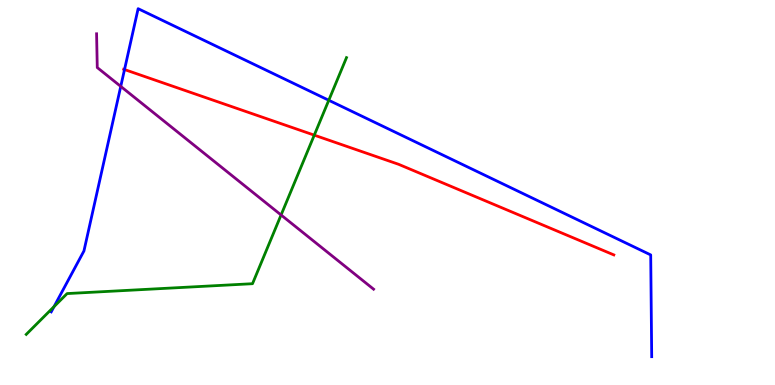[{'lines': ['blue', 'red'], 'intersections': [{'x': 1.61, 'y': 8.19}]}, {'lines': ['green', 'red'], 'intersections': [{'x': 4.06, 'y': 6.49}]}, {'lines': ['purple', 'red'], 'intersections': []}, {'lines': ['blue', 'green'], 'intersections': [{'x': 0.697, 'y': 2.04}, {'x': 4.24, 'y': 7.4}]}, {'lines': ['blue', 'purple'], 'intersections': [{'x': 1.56, 'y': 7.76}]}, {'lines': ['green', 'purple'], 'intersections': [{'x': 3.63, 'y': 4.42}]}]